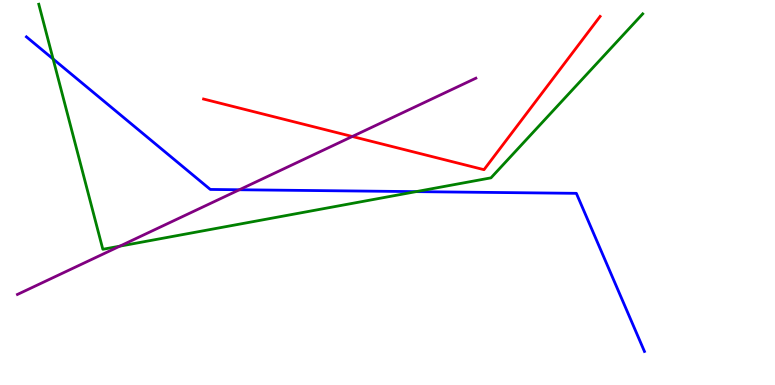[{'lines': ['blue', 'red'], 'intersections': []}, {'lines': ['green', 'red'], 'intersections': []}, {'lines': ['purple', 'red'], 'intersections': [{'x': 4.55, 'y': 6.45}]}, {'lines': ['blue', 'green'], 'intersections': [{'x': 0.685, 'y': 8.47}, {'x': 5.37, 'y': 5.02}]}, {'lines': ['blue', 'purple'], 'intersections': [{'x': 3.09, 'y': 5.07}]}, {'lines': ['green', 'purple'], 'intersections': [{'x': 1.55, 'y': 3.61}]}]